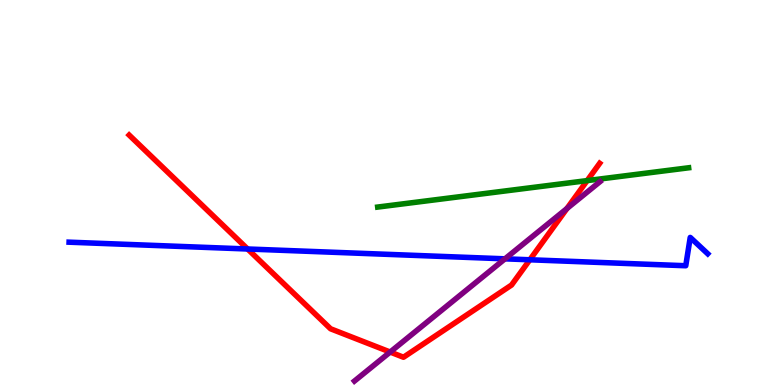[{'lines': ['blue', 'red'], 'intersections': [{'x': 3.2, 'y': 3.53}, {'x': 6.84, 'y': 3.25}]}, {'lines': ['green', 'red'], 'intersections': [{'x': 7.58, 'y': 5.31}]}, {'lines': ['purple', 'red'], 'intersections': [{'x': 5.03, 'y': 0.856}, {'x': 7.32, 'y': 4.58}]}, {'lines': ['blue', 'green'], 'intersections': []}, {'lines': ['blue', 'purple'], 'intersections': [{'x': 6.52, 'y': 3.28}]}, {'lines': ['green', 'purple'], 'intersections': []}]